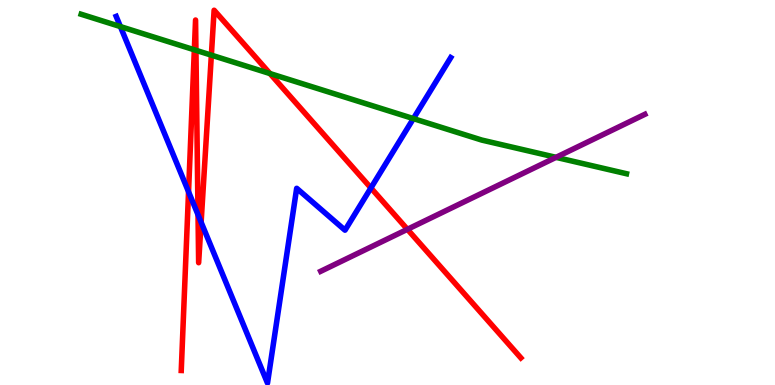[{'lines': ['blue', 'red'], 'intersections': [{'x': 2.43, 'y': 5.02}, {'x': 2.56, 'y': 4.42}, {'x': 2.6, 'y': 4.23}, {'x': 4.79, 'y': 5.12}]}, {'lines': ['green', 'red'], 'intersections': [{'x': 2.51, 'y': 8.71}, {'x': 2.53, 'y': 8.69}, {'x': 2.73, 'y': 8.57}, {'x': 3.48, 'y': 8.09}]}, {'lines': ['purple', 'red'], 'intersections': [{'x': 5.26, 'y': 4.04}]}, {'lines': ['blue', 'green'], 'intersections': [{'x': 1.55, 'y': 9.31}, {'x': 5.33, 'y': 6.92}]}, {'lines': ['blue', 'purple'], 'intersections': []}, {'lines': ['green', 'purple'], 'intersections': [{'x': 7.17, 'y': 5.91}]}]